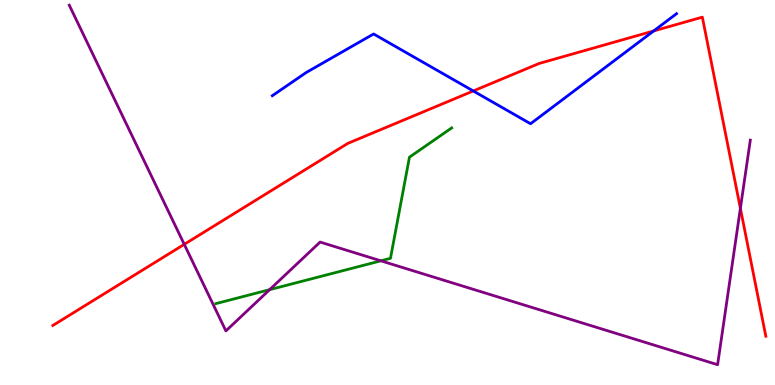[{'lines': ['blue', 'red'], 'intersections': [{'x': 6.11, 'y': 7.64}, {'x': 8.43, 'y': 9.2}]}, {'lines': ['green', 'red'], 'intersections': []}, {'lines': ['purple', 'red'], 'intersections': [{'x': 2.38, 'y': 3.65}, {'x': 9.55, 'y': 4.59}]}, {'lines': ['blue', 'green'], 'intersections': []}, {'lines': ['blue', 'purple'], 'intersections': []}, {'lines': ['green', 'purple'], 'intersections': [{'x': 3.48, 'y': 2.48}, {'x': 4.91, 'y': 3.23}]}]